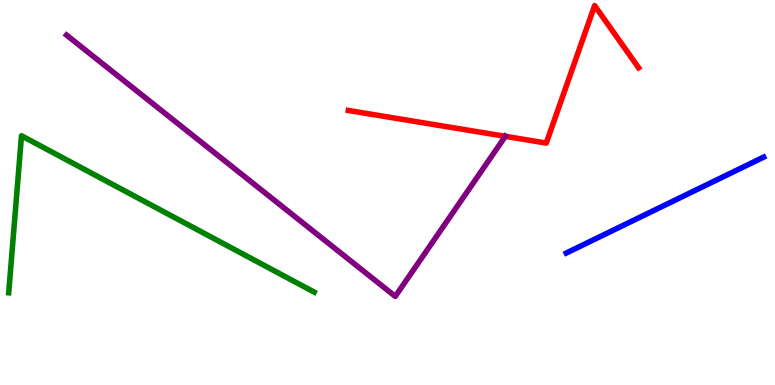[{'lines': ['blue', 'red'], 'intersections': []}, {'lines': ['green', 'red'], 'intersections': []}, {'lines': ['purple', 'red'], 'intersections': [{'x': 6.52, 'y': 6.46}]}, {'lines': ['blue', 'green'], 'intersections': []}, {'lines': ['blue', 'purple'], 'intersections': []}, {'lines': ['green', 'purple'], 'intersections': []}]